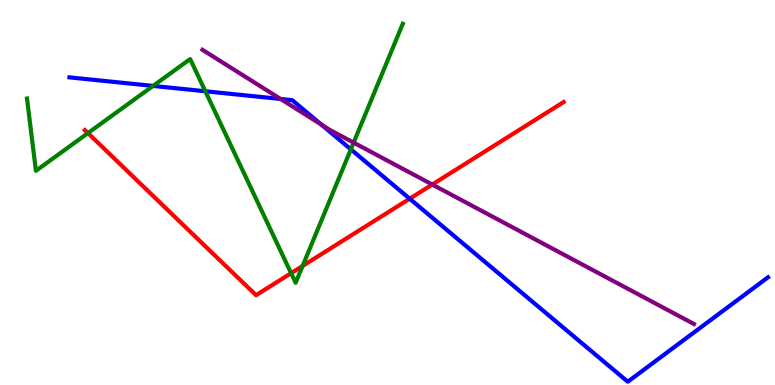[{'lines': ['blue', 'red'], 'intersections': [{'x': 5.29, 'y': 4.84}]}, {'lines': ['green', 'red'], 'intersections': [{'x': 1.13, 'y': 6.54}, {'x': 3.76, 'y': 2.9}, {'x': 3.9, 'y': 3.09}]}, {'lines': ['purple', 'red'], 'intersections': [{'x': 5.58, 'y': 5.21}]}, {'lines': ['blue', 'green'], 'intersections': [{'x': 1.98, 'y': 7.77}, {'x': 2.65, 'y': 7.63}, {'x': 4.53, 'y': 6.12}]}, {'lines': ['blue', 'purple'], 'intersections': [{'x': 3.62, 'y': 7.43}, {'x': 4.15, 'y': 6.77}]}, {'lines': ['green', 'purple'], 'intersections': [{'x': 4.56, 'y': 6.3}]}]